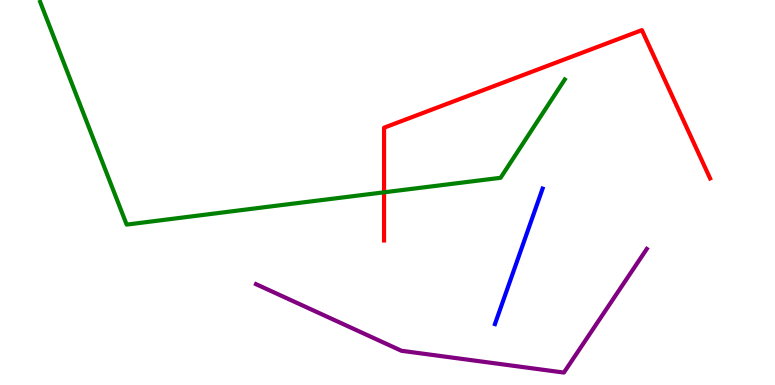[{'lines': ['blue', 'red'], 'intersections': []}, {'lines': ['green', 'red'], 'intersections': [{'x': 4.96, 'y': 5.0}]}, {'lines': ['purple', 'red'], 'intersections': []}, {'lines': ['blue', 'green'], 'intersections': []}, {'lines': ['blue', 'purple'], 'intersections': []}, {'lines': ['green', 'purple'], 'intersections': []}]